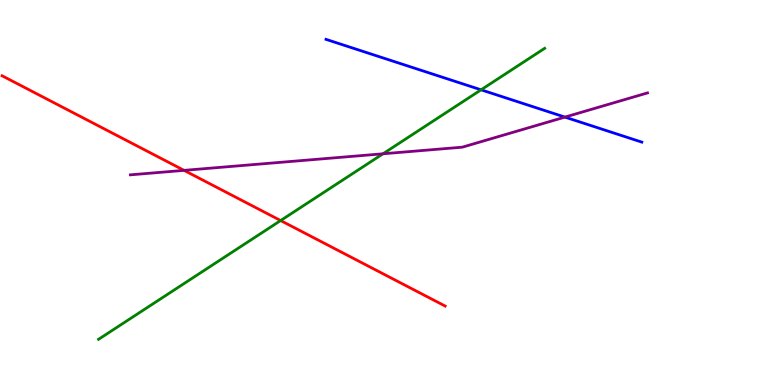[{'lines': ['blue', 'red'], 'intersections': []}, {'lines': ['green', 'red'], 'intersections': [{'x': 3.62, 'y': 4.27}]}, {'lines': ['purple', 'red'], 'intersections': [{'x': 2.38, 'y': 5.57}]}, {'lines': ['blue', 'green'], 'intersections': [{'x': 6.21, 'y': 7.67}]}, {'lines': ['blue', 'purple'], 'intersections': [{'x': 7.29, 'y': 6.96}]}, {'lines': ['green', 'purple'], 'intersections': [{'x': 4.94, 'y': 6.01}]}]